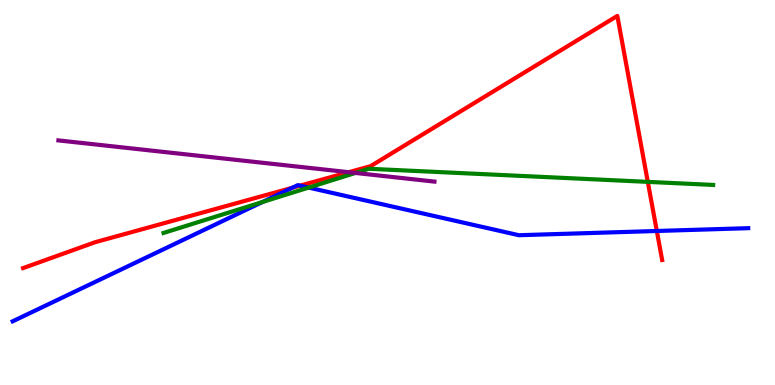[{'lines': ['blue', 'red'], 'intersections': [{'x': 3.77, 'y': 5.12}, {'x': 3.87, 'y': 5.18}, {'x': 8.48, 'y': 4.0}]}, {'lines': ['green', 'red'], 'intersections': [{'x': 8.36, 'y': 5.28}]}, {'lines': ['purple', 'red'], 'intersections': [{'x': 4.5, 'y': 5.53}]}, {'lines': ['blue', 'green'], 'intersections': [{'x': 3.39, 'y': 4.75}, {'x': 3.98, 'y': 5.13}]}, {'lines': ['blue', 'purple'], 'intersections': []}, {'lines': ['green', 'purple'], 'intersections': [{'x': 4.59, 'y': 5.51}]}]